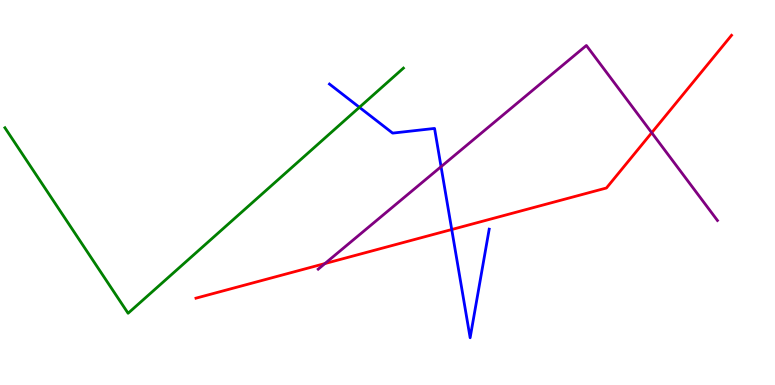[{'lines': ['blue', 'red'], 'intersections': [{'x': 5.83, 'y': 4.04}]}, {'lines': ['green', 'red'], 'intersections': []}, {'lines': ['purple', 'red'], 'intersections': [{'x': 4.19, 'y': 3.15}, {'x': 8.41, 'y': 6.55}]}, {'lines': ['blue', 'green'], 'intersections': [{'x': 4.64, 'y': 7.21}]}, {'lines': ['blue', 'purple'], 'intersections': [{'x': 5.69, 'y': 5.67}]}, {'lines': ['green', 'purple'], 'intersections': []}]